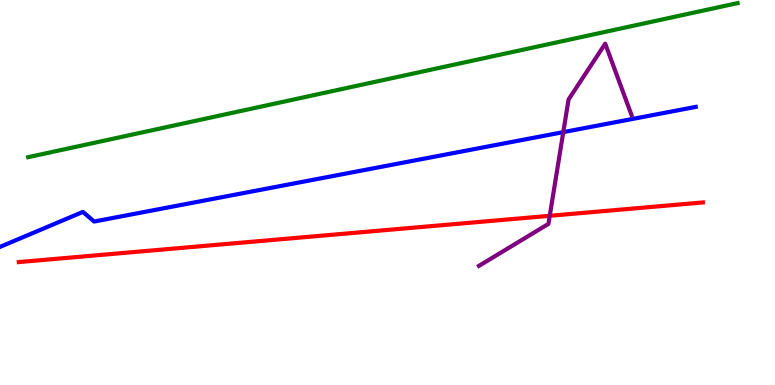[{'lines': ['blue', 'red'], 'intersections': []}, {'lines': ['green', 'red'], 'intersections': []}, {'lines': ['purple', 'red'], 'intersections': [{'x': 7.09, 'y': 4.39}]}, {'lines': ['blue', 'green'], 'intersections': []}, {'lines': ['blue', 'purple'], 'intersections': [{'x': 7.27, 'y': 6.57}]}, {'lines': ['green', 'purple'], 'intersections': []}]